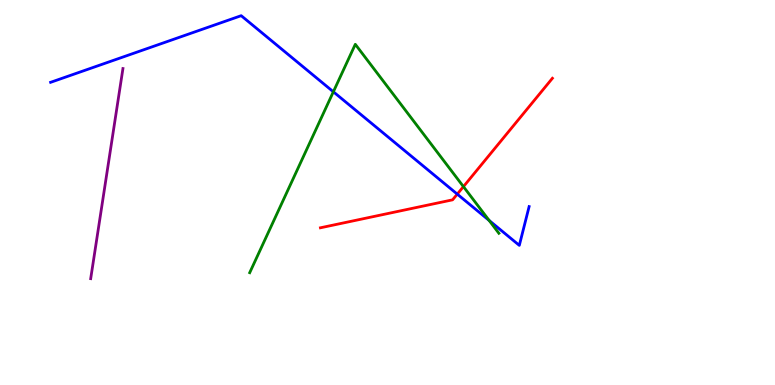[{'lines': ['blue', 'red'], 'intersections': [{'x': 5.9, 'y': 4.96}]}, {'lines': ['green', 'red'], 'intersections': [{'x': 5.98, 'y': 5.15}]}, {'lines': ['purple', 'red'], 'intersections': []}, {'lines': ['blue', 'green'], 'intersections': [{'x': 4.3, 'y': 7.62}, {'x': 6.31, 'y': 4.27}]}, {'lines': ['blue', 'purple'], 'intersections': []}, {'lines': ['green', 'purple'], 'intersections': []}]